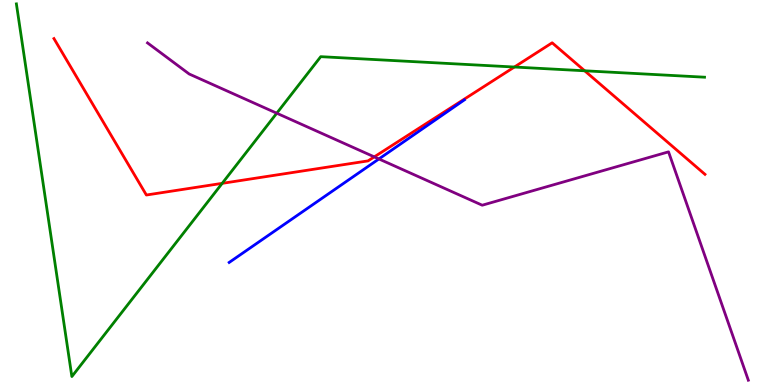[{'lines': ['blue', 'red'], 'intersections': []}, {'lines': ['green', 'red'], 'intersections': [{'x': 2.87, 'y': 5.24}, {'x': 6.64, 'y': 8.26}, {'x': 7.54, 'y': 8.16}]}, {'lines': ['purple', 'red'], 'intersections': [{'x': 4.83, 'y': 5.93}]}, {'lines': ['blue', 'green'], 'intersections': []}, {'lines': ['blue', 'purple'], 'intersections': [{'x': 4.89, 'y': 5.87}]}, {'lines': ['green', 'purple'], 'intersections': [{'x': 3.57, 'y': 7.06}]}]